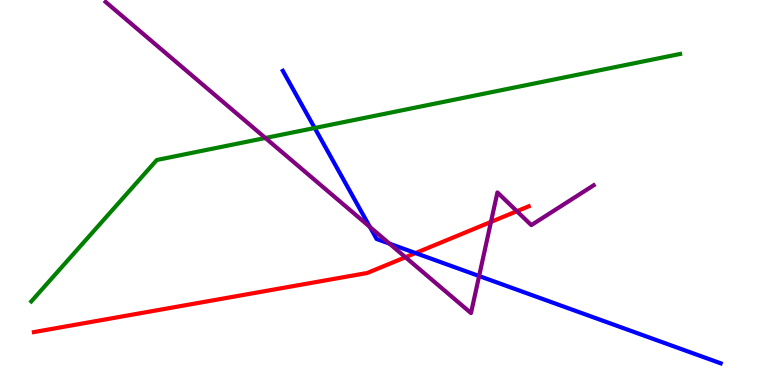[{'lines': ['blue', 'red'], 'intersections': [{'x': 5.36, 'y': 3.43}]}, {'lines': ['green', 'red'], 'intersections': []}, {'lines': ['purple', 'red'], 'intersections': [{'x': 5.23, 'y': 3.32}, {'x': 6.33, 'y': 4.24}, {'x': 6.67, 'y': 4.51}]}, {'lines': ['blue', 'green'], 'intersections': [{'x': 4.06, 'y': 6.68}]}, {'lines': ['blue', 'purple'], 'intersections': [{'x': 4.77, 'y': 4.1}, {'x': 5.03, 'y': 3.67}, {'x': 6.18, 'y': 2.83}]}, {'lines': ['green', 'purple'], 'intersections': [{'x': 3.42, 'y': 6.42}]}]